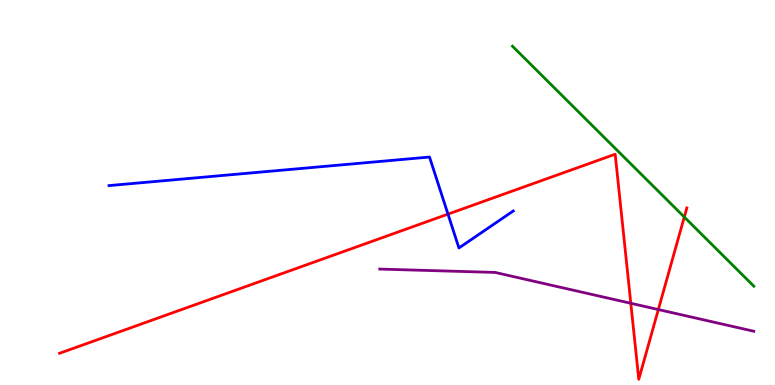[{'lines': ['blue', 'red'], 'intersections': [{'x': 5.78, 'y': 4.44}]}, {'lines': ['green', 'red'], 'intersections': [{'x': 8.83, 'y': 4.36}]}, {'lines': ['purple', 'red'], 'intersections': [{'x': 8.14, 'y': 2.12}, {'x': 8.49, 'y': 1.96}]}, {'lines': ['blue', 'green'], 'intersections': []}, {'lines': ['blue', 'purple'], 'intersections': []}, {'lines': ['green', 'purple'], 'intersections': []}]